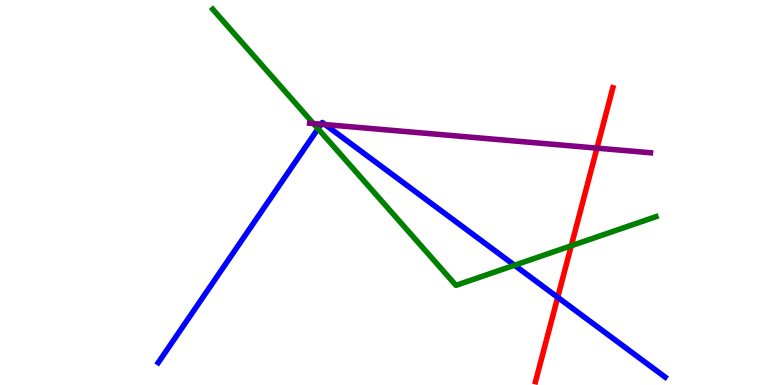[{'lines': ['blue', 'red'], 'intersections': [{'x': 7.2, 'y': 2.28}]}, {'lines': ['green', 'red'], 'intersections': [{'x': 7.37, 'y': 3.62}]}, {'lines': ['purple', 'red'], 'intersections': [{'x': 7.7, 'y': 6.15}]}, {'lines': ['blue', 'green'], 'intersections': [{'x': 4.1, 'y': 6.66}, {'x': 6.64, 'y': 3.11}]}, {'lines': ['blue', 'purple'], 'intersections': [{'x': 4.14, 'y': 6.77}, {'x': 4.19, 'y': 6.76}]}, {'lines': ['green', 'purple'], 'intersections': [{'x': 4.04, 'y': 6.79}]}]